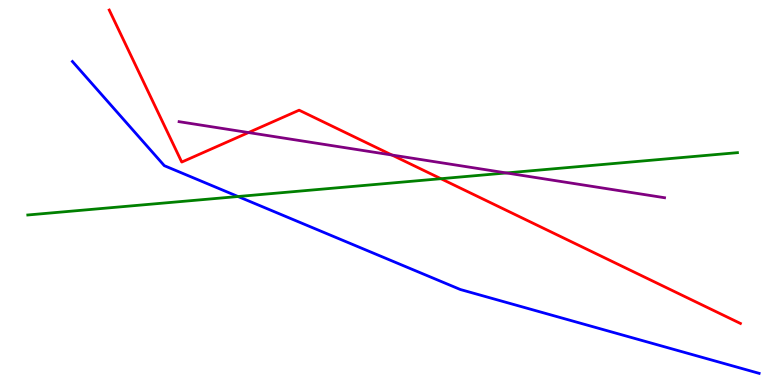[{'lines': ['blue', 'red'], 'intersections': []}, {'lines': ['green', 'red'], 'intersections': [{'x': 5.69, 'y': 5.36}]}, {'lines': ['purple', 'red'], 'intersections': [{'x': 3.21, 'y': 6.56}, {'x': 5.06, 'y': 5.97}]}, {'lines': ['blue', 'green'], 'intersections': [{'x': 3.07, 'y': 4.9}]}, {'lines': ['blue', 'purple'], 'intersections': []}, {'lines': ['green', 'purple'], 'intersections': [{'x': 6.53, 'y': 5.51}]}]